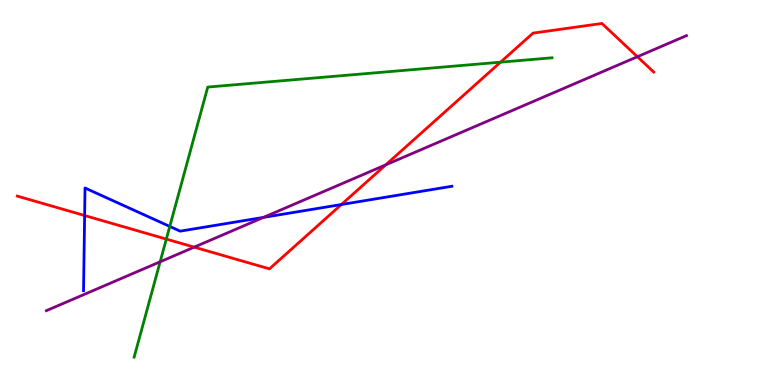[{'lines': ['blue', 'red'], 'intersections': [{'x': 1.09, 'y': 4.4}, {'x': 4.41, 'y': 4.69}]}, {'lines': ['green', 'red'], 'intersections': [{'x': 2.15, 'y': 3.79}, {'x': 6.46, 'y': 8.39}]}, {'lines': ['purple', 'red'], 'intersections': [{'x': 2.51, 'y': 3.58}, {'x': 4.98, 'y': 5.72}, {'x': 8.22, 'y': 8.53}]}, {'lines': ['blue', 'green'], 'intersections': [{'x': 2.19, 'y': 4.12}]}, {'lines': ['blue', 'purple'], 'intersections': [{'x': 3.4, 'y': 4.35}]}, {'lines': ['green', 'purple'], 'intersections': [{'x': 2.07, 'y': 3.2}]}]